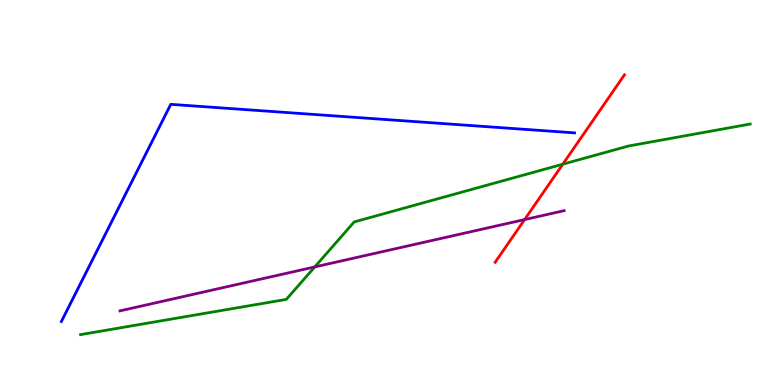[{'lines': ['blue', 'red'], 'intersections': []}, {'lines': ['green', 'red'], 'intersections': [{'x': 7.26, 'y': 5.74}]}, {'lines': ['purple', 'red'], 'intersections': [{'x': 6.77, 'y': 4.3}]}, {'lines': ['blue', 'green'], 'intersections': []}, {'lines': ['blue', 'purple'], 'intersections': []}, {'lines': ['green', 'purple'], 'intersections': [{'x': 4.06, 'y': 3.07}]}]